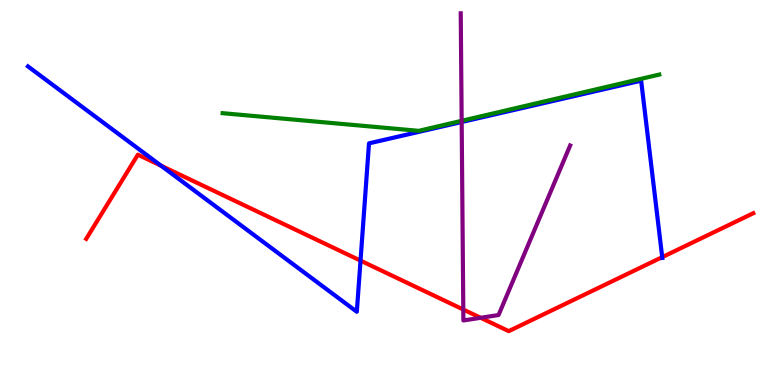[{'lines': ['blue', 'red'], 'intersections': [{'x': 2.08, 'y': 5.7}, {'x': 4.65, 'y': 3.23}, {'x': 8.54, 'y': 3.32}]}, {'lines': ['green', 'red'], 'intersections': []}, {'lines': ['purple', 'red'], 'intersections': [{'x': 5.98, 'y': 1.96}, {'x': 6.2, 'y': 1.75}]}, {'lines': ['blue', 'green'], 'intersections': []}, {'lines': ['blue', 'purple'], 'intersections': [{'x': 5.96, 'y': 6.83}]}, {'lines': ['green', 'purple'], 'intersections': [{'x': 5.96, 'y': 6.86}]}]